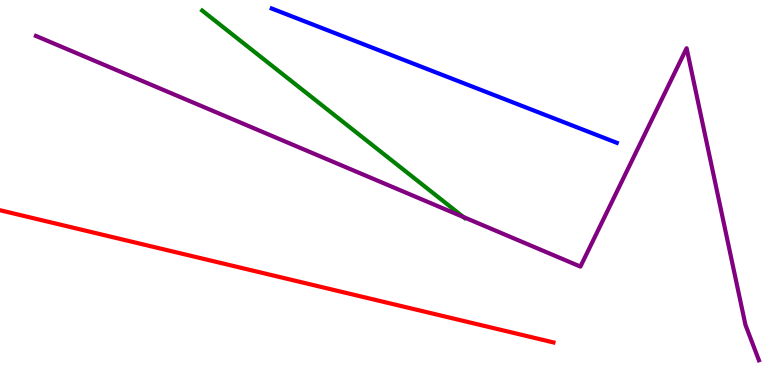[{'lines': ['blue', 'red'], 'intersections': []}, {'lines': ['green', 'red'], 'intersections': []}, {'lines': ['purple', 'red'], 'intersections': []}, {'lines': ['blue', 'green'], 'intersections': []}, {'lines': ['blue', 'purple'], 'intersections': []}, {'lines': ['green', 'purple'], 'intersections': [{'x': 5.98, 'y': 4.36}]}]